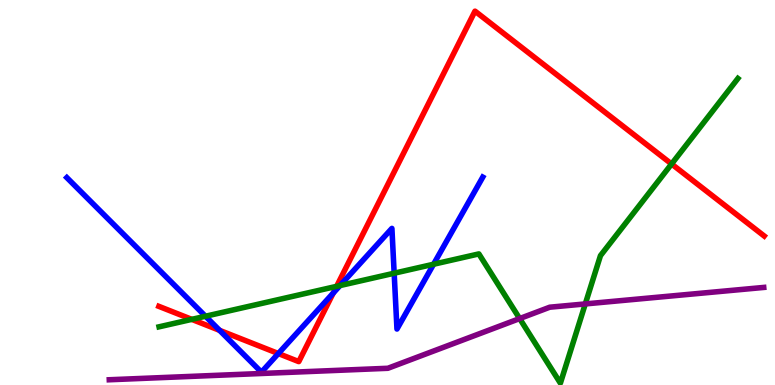[{'lines': ['blue', 'red'], 'intersections': [{'x': 2.83, 'y': 1.42}, {'x': 3.59, 'y': 0.817}, {'x': 4.3, 'y': 2.39}]}, {'lines': ['green', 'red'], 'intersections': [{'x': 2.47, 'y': 1.7}, {'x': 4.34, 'y': 2.56}, {'x': 8.67, 'y': 5.74}]}, {'lines': ['purple', 'red'], 'intersections': []}, {'lines': ['blue', 'green'], 'intersections': [{'x': 2.65, 'y': 1.79}, {'x': 4.39, 'y': 2.58}, {'x': 5.09, 'y': 2.9}, {'x': 5.59, 'y': 3.14}]}, {'lines': ['blue', 'purple'], 'intersections': []}, {'lines': ['green', 'purple'], 'intersections': [{'x': 6.71, 'y': 1.73}, {'x': 7.55, 'y': 2.11}]}]